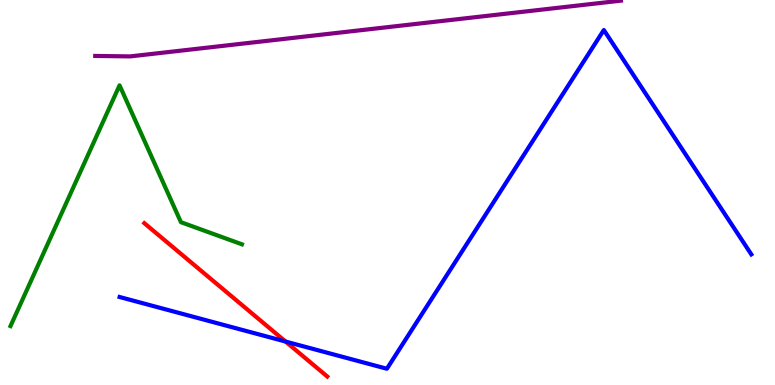[{'lines': ['blue', 'red'], 'intersections': [{'x': 3.68, 'y': 1.13}]}, {'lines': ['green', 'red'], 'intersections': []}, {'lines': ['purple', 'red'], 'intersections': []}, {'lines': ['blue', 'green'], 'intersections': []}, {'lines': ['blue', 'purple'], 'intersections': []}, {'lines': ['green', 'purple'], 'intersections': []}]